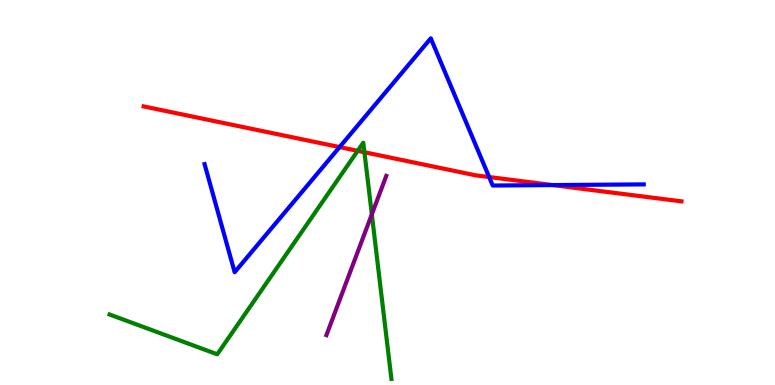[{'lines': ['blue', 'red'], 'intersections': [{'x': 4.38, 'y': 6.18}, {'x': 6.31, 'y': 5.4}, {'x': 7.13, 'y': 5.19}]}, {'lines': ['green', 'red'], 'intersections': [{'x': 4.62, 'y': 6.08}, {'x': 4.7, 'y': 6.05}]}, {'lines': ['purple', 'red'], 'intersections': []}, {'lines': ['blue', 'green'], 'intersections': []}, {'lines': ['blue', 'purple'], 'intersections': []}, {'lines': ['green', 'purple'], 'intersections': [{'x': 4.8, 'y': 4.43}]}]